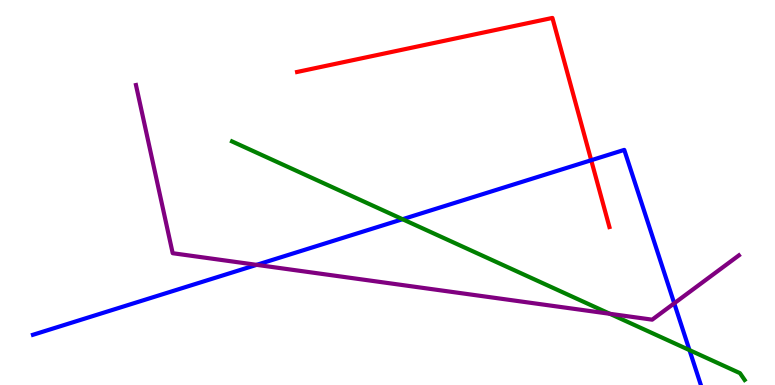[{'lines': ['blue', 'red'], 'intersections': [{'x': 7.63, 'y': 5.84}]}, {'lines': ['green', 'red'], 'intersections': []}, {'lines': ['purple', 'red'], 'intersections': []}, {'lines': ['blue', 'green'], 'intersections': [{'x': 5.19, 'y': 4.31}, {'x': 8.9, 'y': 0.906}]}, {'lines': ['blue', 'purple'], 'intersections': [{'x': 3.31, 'y': 3.12}, {'x': 8.7, 'y': 2.12}]}, {'lines': ['green', 'purple'], 'intersections': [{'x': 7.87, 'y': 1.85}]}]